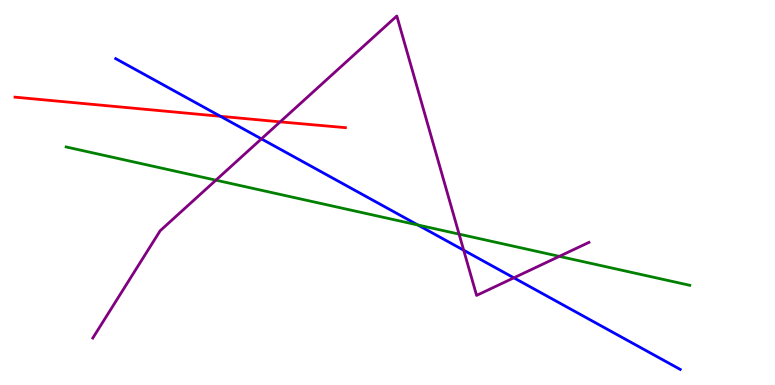[{'lines': ['blue', 'red'], 'intersections': [{'x': 2.84, 'y': 6.98}]}, {'lines': ['green', 'red'], 'intersections': []}, {'lines': ['purple', 'red'], 'intersections': [{'x': 3.62, 'y': 6.83}]}, {'lines': ['blue', 'green'], 'intersections': [{'x': 5.39, 'y': 4.16}]}, {'lines': ['blue', 'purple'], 'intersections': [{'x': 3.37, 'y': 6.39}, {'x': 5.98, 'y': 3.5}, {'x': 6.63, 'y': 2.78}]}, {'lines': ['green', 'purple'], 'intersections': [{'x': 2.79, 'y': 5.32}, {'x': 5.92, 'y': 3.92}, {'x': 7.22, 'y': 3.34}]}]